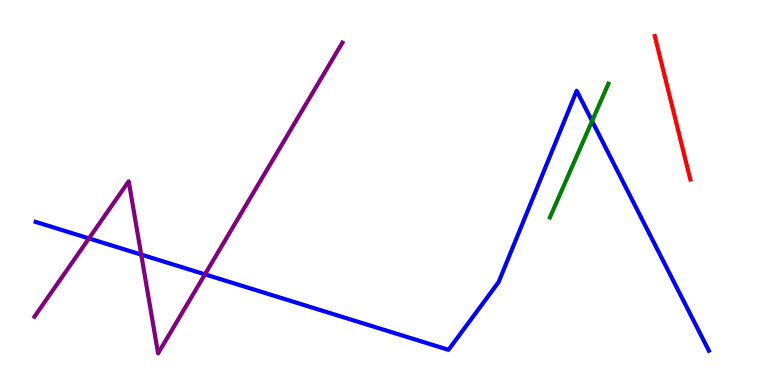[{'lines': ['blue', 'red'], 'intersections': []}, {'lines': ['green', 'red'], 'intersections': []}, {'lines': ['purple', 'red'], 'intersections': []}, {'lines': ['blue', 'green'], 'intersections': [{'x': 7.64, 'y': 6.86}]}, {'lines': ['blue', 'purple'], 'intersections': [{'x': 1.15, 'y': 3.81}, {'x': 1.82, 'y': 3.39}, {'x': 2.64, 'y': 2.87}]}, {'lines': ['green', 'purple'], 'intersections': []}]